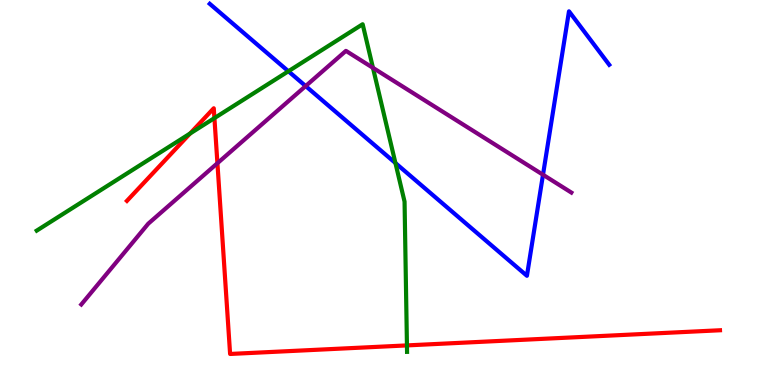[{'lines': ['blue', 'red'], 'intersections': []}, {'lines': ['green', 'red'], 'intersections': [{'x': 2.45, 'y': 6.53}, {'x': 2.77, 'y': 6.93}, {'x': 5.25, 'y': 1.03}]}, {'lines': ['purple', 'red'], 'intersections': [{'x': 2.81, 'y': 5.76}]}, {'lines': ['blue', 'green'], 'intersections': [{'x': 3.72, 'y': 8.15}, {'x': 5.1, 'y': 5.77}]}, {'lines': ['blue', 'purple'], 'intersections': [{'x': 3.94, 'y': 7.76}, {'x': 7.01, 'y': 5.46}]}, {'lines': ['green', 'purple'], 'intersections': [{'x': 4.81, 'y': 8.24}]}]